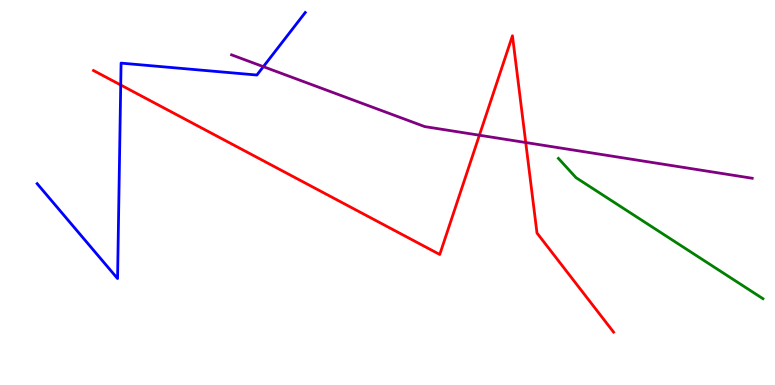[{'lines': ['blue', 'red'], 'intersections': [{'x': 1.56, 'y': 7.79}]}, {'lines': ['green', 'red'], 'intersections': []}, {'lines': ['purple', 'red'], 'intersections': [{'x': 6.19, 'y': 6.49}, {'x': 6.78, 'y': 6.3}]}, {'lines': ['blue', 'green'], 'intersections': []}, {'lines': ['blue', 'purple'], 'intersections': [{'x': 3.4, 'y': 8.27}]}, {'lines': ['green', 'purple'], 'intersections': []}]